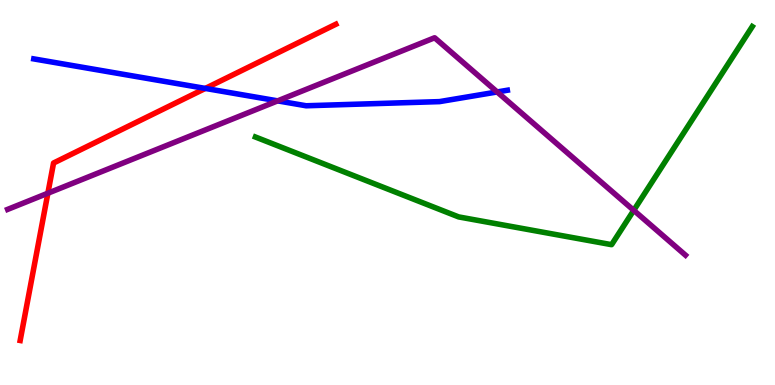[{'lines': ['blue', 'red'], 'intersections': [{'x': 2.65, 'y': 7.7}]}, {'lines': ['green', 'red'], 'intersections': []}, {'lines': ['purple', 'red'], 'intersections': [{'x': 0.618, 'y': 4.98}]}, {'lines': ['blue', 'green'], 'intersections': []}, {'lines': ['blue', 'purple'], 'intersections': [{'x': 3.58, 'y': 7.38}, {'x': 6.41, 'y': 7.61}]}, {'lines': ['green', 'purple'], 'intersections': [{'x': 8.18, 'y': 4.54}]}]